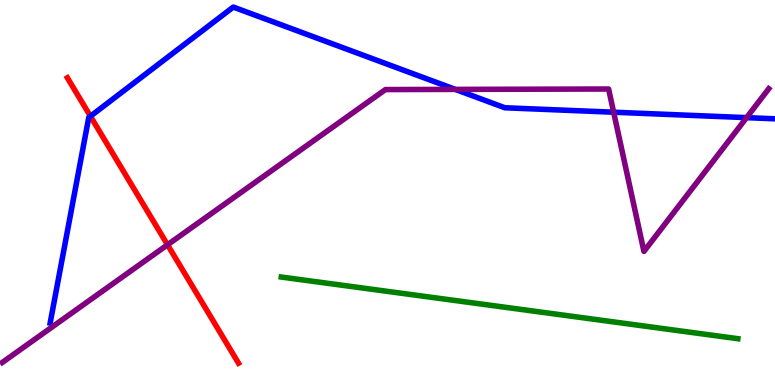[{'lines': ['blue', 'red'], 'intersections': [{'x': 1.17, 'y': 6.98}]}, {'lines': ['green', 'red'], 'intersections': []}, {'lines': ['purple', 'red'], 'intersections': [{'x': 2.16, 'y': 3.64}]}, {'lines': ['blue', 'green'], 'intersections': []}, {'lines': ['blue', 'purple'], 'intersections': [{'x': 5.87, 'y': 7.68}, {'x': 7.92, 'y': 7.09}, {'x': 9.63, 'y': 6.94}]}, {'lines': ['green', 'purple'], 'intersections': []}]